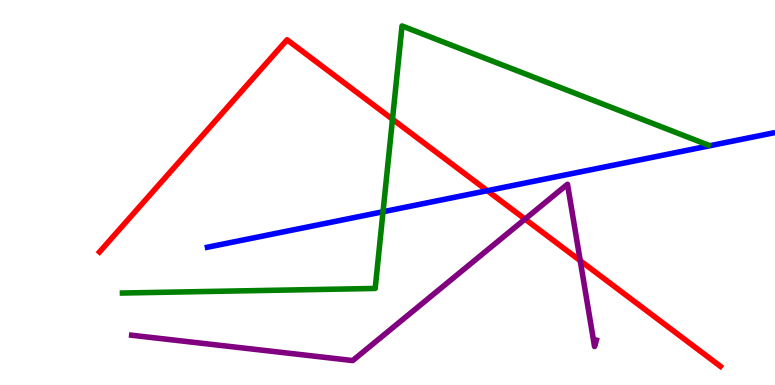[{'lines': ['blue', 'red'], 'intersections': [{'x': 6.29, 'y': 5.05}]}, {'lines': ['green', 'red'], 'intersections': [{'x': 5.06, 'y': 6.9}]}, {'lines': ['purple', 'red'], 'intersections': [{'x': 6.77, 'y': 4.31}, {'x': 7.49, 'y': 3.23}]}, {'lines': ['blue', 'green'], 'intersections': [{'x': 4.94, 'y': 4.5}]}, {'lines': ['blue', 'purple'], 'intersections': []}, {'lines': ['green', 'purple'], 'intersections': []}]